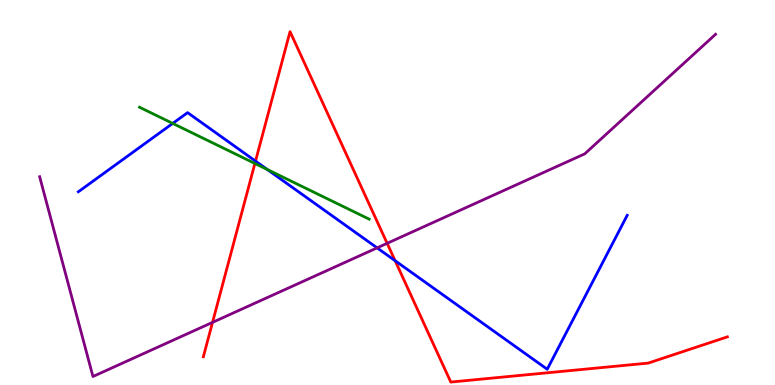[{'lines': ['blue', 'red'], 'intersections': [{'x': 3.3, 'y': 5.82}, {'x': 5.1, 'y': 3.23}]}, {'lines': ['green', 'red'], 'intersections': [{'x': 3.29, 'y': 5.75}]}, {'lines': ['purple', 'red'], 'intersections': [{'x': 2.74, 'y': 1.63}, {'x': 5.0, 'y': 3.68}]}, {'lines': ['blue', 'green'], 'intersections': [{'x': 2.23, 'y': 6.79}, {'x': 3.45, 'y': 5.6}]}, {'lines': ['blue', 'purple'], 'intersections': [{'x': 4.87, 'y': 3.56}]}, {'lines': ['green', 'purple'], 'intersections': []}]